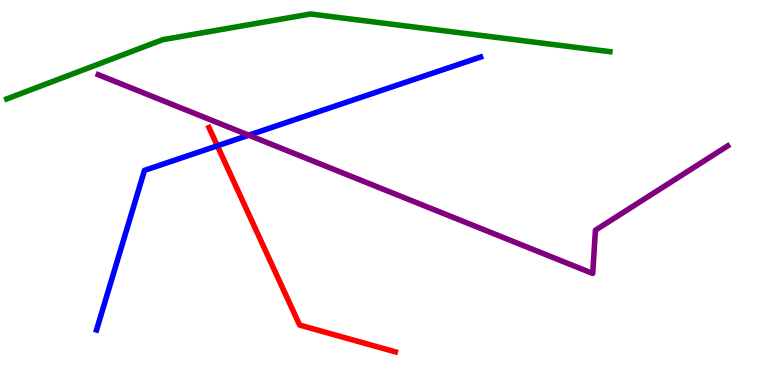[{'lines': ['blue', 'red'], 'intersections': [{'x': 2.8, 'y': 6.21}]}, {'lines': ['green', 'red'], 'intersections': []}, {'lines': ['purple', 'red'], 'intersections': []}, {'lines': ['blue', 'green'], 'intersections': []}, {'lines': ['blue', 'purple'], 'intersections': [{'x': 3.21, 'y': 6.49}]}, {'lines': ['green', 'purple'], 'intersections': []}]